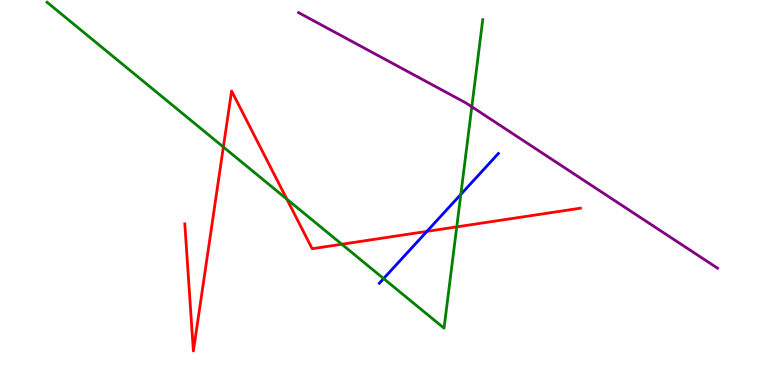[{'lines': ['blue', 'red'], 'intersections': [{'x': 5.51, 'y': 3.99}]}, {'lines': ['green', 'red'], 'intersections': [{'x': 2.88, 'y': 6.18}, {'x': 3.7, 'y': 4.83}, {'x': 4.41, 'y': 3.66}, {'x': 5.89, 'y': 4.11}]}, {'lines': ['purple', 'red'], 'intersections': []}, {'lines': ['blue', 'green'], 'intersections': [{'x': 4.95, 'y': 2.76}, {'x': 5.95, 'y': 4.95}]}, {'lines': ['blue', 'purple'], 'intersections': []}, {'lines': ['green', 'purple'], 'intersections': [{'x': 6.09, 'y': 7.23}]}]